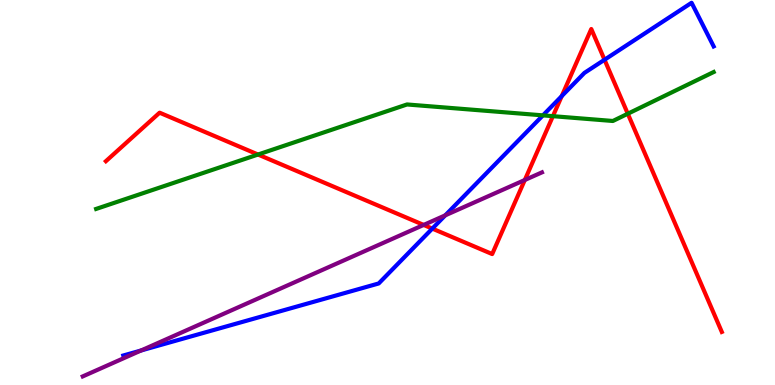[{'lines': ['blue', 'red'], 'intersections': [{'x': 5.58, 'y': 4.06}, {'x': 7.25, 'y': 7.5}, {'x': 7.8, 'y': 8.45}]}, {'lines': ['green', 'red'], 'intersections': [{'x': 3.33, 'y': 5.99}, {'x': 7.13, 'y': 6.98}, {'x': 8.1, 'y': 7.05}]}, {'lines': ['purple', 'red'], 'intersections': [{'x': 5.47, 'y': 4.16}, {'x': 6.77, 'y': 5.32}]}, {'lines': ['blue', 'green'], 'intersections': [{'x': 7.01, 'y': 7.0}]}, {'lines': ['blue', 'purple'], 'intersections': [{'x': 1.82, 'y': 0.896}, {'x': 5.75, 'y': 4.41}]}, {'lines': ['green', 'purple'], 'intersections': []}]